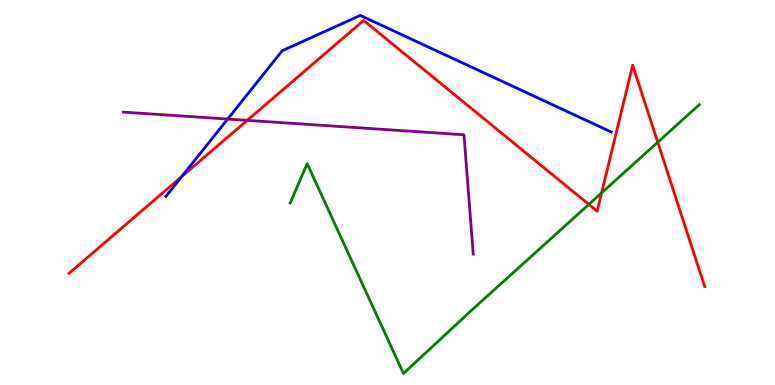[{'lines': ['blue', 'red'], 'intersections': [{'x': 2.35, 'y': 5.42}]}, {'lines': ['green', 'red'], 'intersections': [{'x': 7.6, 'y': 4.69}, {'x': 7.76, 'y': 4.99}, {'x': 8.49, 'y': 6.31}]}, {'lines': ['purple', 'red'], 'intersections': [{'x': 3.19, 'y': 6.87}]}, {'lines': ['blue', 'green'], 'intersections': []}, {'lines': ['blue', 'purple'], 'intersections': [{'x': 2.94, 'y': 6.91}]}, {'lines': ['green', 'purple'], 'intersections': []}]